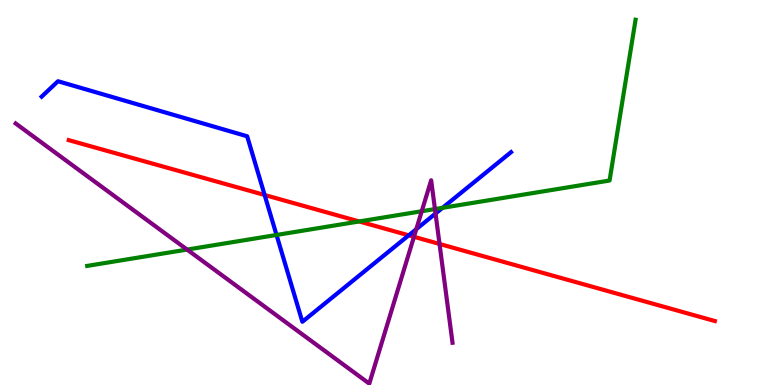[{'lines': ['blue', 'red'], 'intersections': [{'x': 3.41, 'y': 4.94}, {'x': 5.27, 'y': 3.89}]}, {'lines': ['green', 'red'], 'intersections': [{'x': 4.63, 'y': 4.25}]}, {'lines': ['purple', 'red'], 'intersections': [{'x': 5.34, 'y': 3.85}, {'x': 5.67, 'y': 3.66}]}, {'lines': ['blue', 'green'], 'intersections': [{'x': 3.57, 'y': 3.9}, {'x': 5.71, 'y': 4.6}]}, {'lines': ['blue', 'purple'], 'intersections': [{'x': 5.37, 'y': 4.05}, {'x': 5.62, 'y': 4.45}]}, {'lines': ['green', 'purple'], 'intersections': [{'x': 2.41, 'y': 3.52}, {'x': 5.44, 'y': 4.51}, {'x': 5.61, 'y': 4.57}]}]